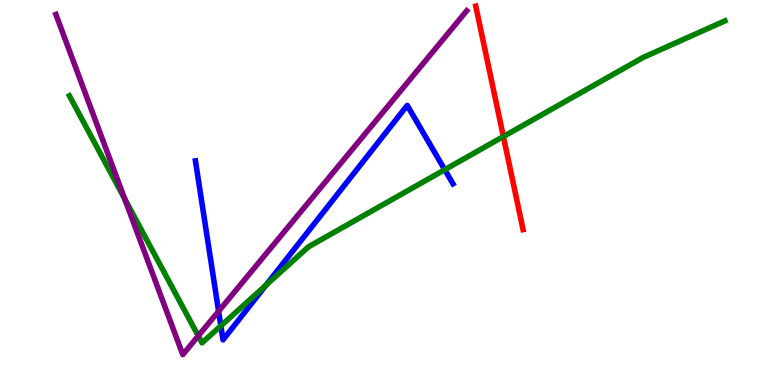[{'lines': ['blue', 'red'], 'intersections': []}, {'lines': ['green', 'red'], 'intersections': [{'x': 6.5, 'y': 6.45}]}, {'lines': ['purple', 'red'], 'intersections': []}, {'lines': ['blue', 'green'], 'intersections': [{'x': 2.85, 'y': 1.54}, {'x': 3.43, 'y': 2.59}, {'x': 5.74, 'y': 5.59}]}, {'lines': ['blue', 'purple'], 'intersections': [{'x': 2.82, 'y': 1.92}]}, {'lines': ['green', 'purple'], 'intersections': [{'x': 1.61, 'y': 4.84}, {'x': 2.56, 'y': 1.28}]}]